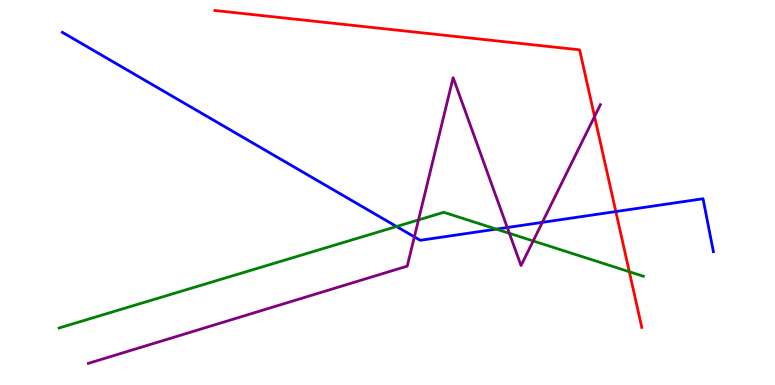[{'lines': ['blue', 'red'], 'intersections': [{'x': 7.95, 'y': 4.51}]}, {'lines': ['green', 'red'], 'intersections': [{'x': 8.12, 'y': 2.94}]}, {'lines': ['purple', 'red'], 'intersections': [{'x': 7.67, 'y': 6.97}]}, {'lines': ['blue', 'green'], 'intersections': [{'x': 5.12, 'y': 4.12}, {'x': 6.4, 'y': 4.05}]}, {'lines': ['blue', 'purple'], 'intersections': [{'x': 5.35, 'y': 3.85}, {'x': 6.55, 'y': 4.09}, {'x': 7.0, 'y': 4.22}]}, {'lines': ['green', 'purple'], 'intersections': [{'x': 5.4, 'y': 4.29}, {'x': 6.57, 'y': 3.94}, {'x': 6.88, 'y': 3.74}]}]